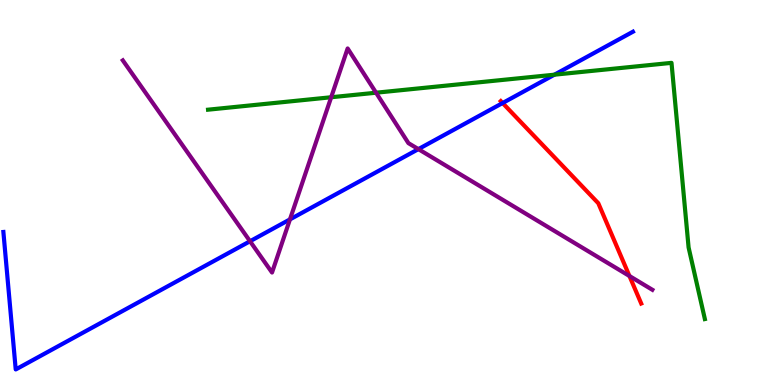[{'lines': ['blue', 'red'], 'intersections': [{'x': 6.49, 'y': 7.32}]}, {'lines': ['green', 'red'], 'intersections': []}, {'lines': ['purple', 'red'], 'intersections': [{'x': 8.12, 'y': 2.83}]}, {'lines': ['blue', 'green'], 'intersections': [{'x': 7.15, 'y': 8.06}]}, {'lines': ['blue', 'purple'], 'intersections': [{'x': 3.23, 'y': 3.73}, {'x': 3.74, 'y': 4.3}, {'x': 5.4, 'y': 6.13}]}, {'lines': ['green', 'purple'], 'intersections': [{'x': 4.27, 'y': 7.47}, {'x': 4.85, 'y': 7.59}]}]